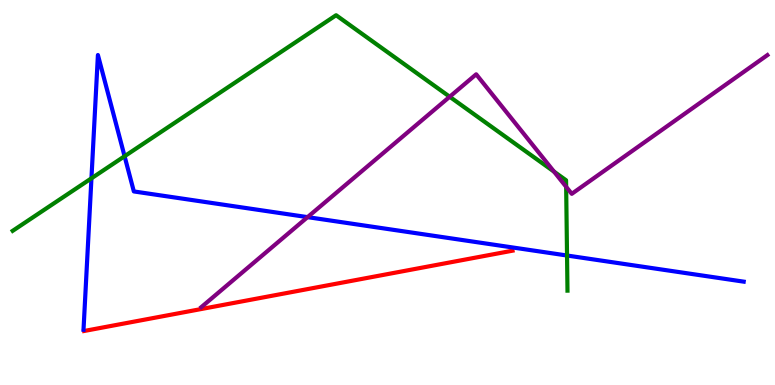[{'lines': ['blue', 'red'], 'intersections': []}, {'lines': ['green', 'red'], 'intersections': []}, {'lines': ['purple', 'red'], 'intersections': []}, {'lines': ['blue', 'green'], 'intersections': [{'x': 1.18, 'y': 5.37}, {'x': 1.61, 'y': 5.94}, {'x': 7.32, 'y': 3.36}]}, {'lines': ['blue', 'purple'], 'intersections': [{'x': 3.97, 'y': 4.36}]}, {'lines': ['green', 'purple'], 'intersections': [{'x': 5.8, 'y': 7.49}, {'x': 7.15, 'y': 5.54}, {'x': 7.31, 'y': 5.15}]}]